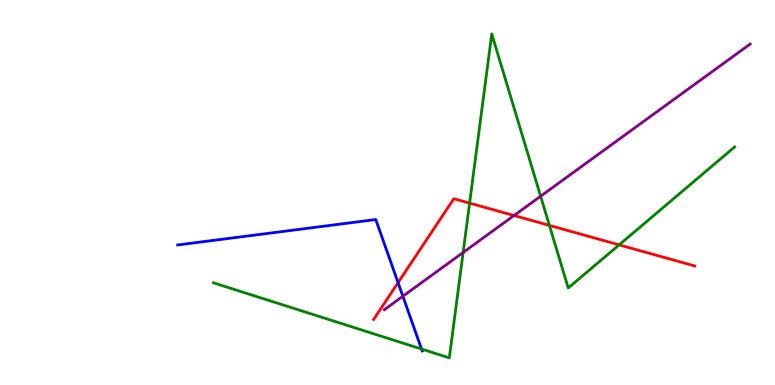[{'lines': ['blue', 'red'], 'intersections': [{'x': 5.14, 'y': 2.66}]}, {'lines': ['green', 'red'], 'intersections': [{'x': 6.06, 'y': 4.72}, {'x': 7.09, 'y': 4.15}, {'x': 7.99, 'y': 3.64}]}, {'lines': ['purple', 'red'], 'intersections': [{'x': 6.63, 'y': 4.4}]}, {'lines': ['blue', 'green'], 'intersections': [{'x': 5.44, 'y': 0.935}]}, {'lines': ['blue', 'purple'], 'intersections': [{'x': 5.2, 'y': 2.31}]}, {'lines': ['green', 'purple'], 'intersections': [{'x': 5.98, 'y': 3.44}, {'x': 6.98, 'y': 4.9}]}]